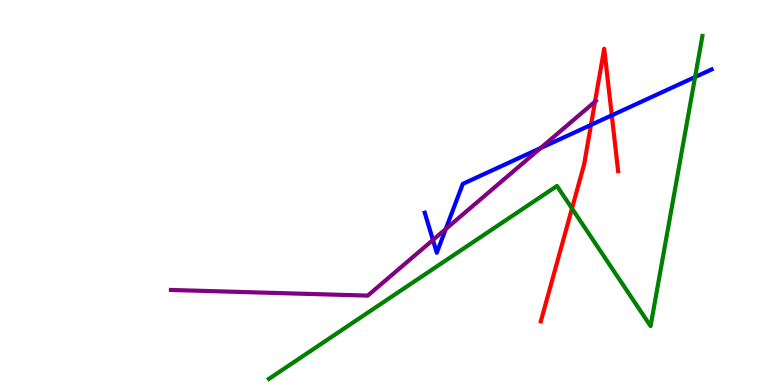[{'lines': ['blue', 'red'], 'intersections': [{'x': 7.63, 'y': 6.76}, {'x': 7.89, 'y': 7.0}]}, {'lines': ['green', 'red'], 'intersections': [{'x': 7.38, 'y': 4.59}]}, {'lines': ['purple', 'red'], 'intersections': [{'x': 7.68, 'y': 7.36}]}, {'lines': ['blue', 'green'], 'intersections': [{'x': 8.97, 'y': 8.0}]}, {'lines': ['blue', 'purple'], 'intersections': [{'x': 5.59, 'y': 3.77}, {'x': 5.75, 'y': 4.05}, {'x': 6.98, 'y': 6.15}]}, {'lines': ['green', 'purple'], 'intersections': []}]